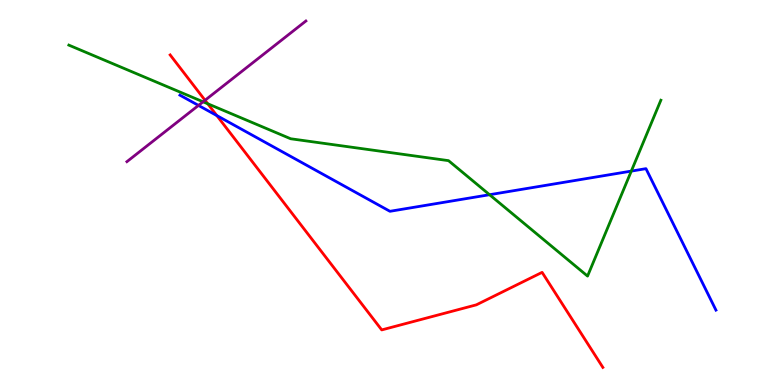[{'lines': ['blue', 'red'], 'intersections': [{'x': 2.8, 'y': 7.0}]}, {'lines': ['green', 'red'], 'intersections': [{'x': 2.68, 'y': 7.31}]}, {'lines': ['purple', 'red'], 'intersections': [{'x': 2.65, 'y': 7.4}]}, {'lines': ['blue', 'green'], 'intersections': [{'x': 6.32, 'y': 4.94}, {'x': 8.15, 'y': 5.56}]}, {'lines': ['blue', 'purple'], 'intersections': [{'x': 2.56, 'y': 7.26}]}, {'lines': ['green', 'purple'], 'intersections': [{'x': 2.62, 'y': 7.36}]}]